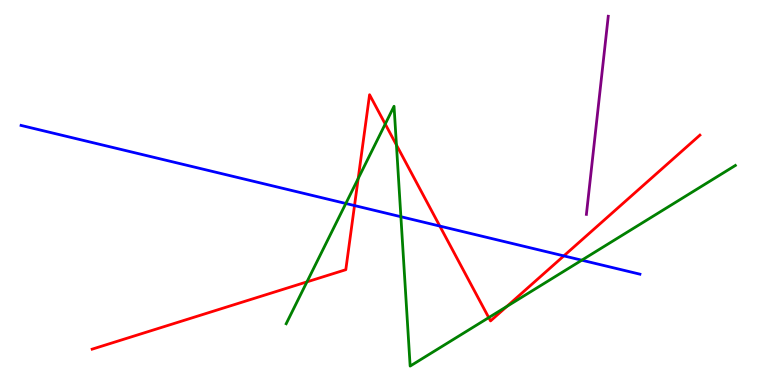[{'lines': ['blue', 'red'], 'intersections': [{'x': 4.57, 'y': 4.66}, {'x': 5.67, 'y': 4.13}, {'x': 7.28, 'y': 3.35}]}, {'lines': ['green', 'red'], 'intersections': [{'x': 3.96, 'y': 2.68}, {'x': 4.62, 'y': 5.36}, {'x': 4.97, 'y': 6.78}, {'x': 5.12, 'y': 6.23}, {'x': 6.31, 'y': 1.75}, {'x': 6.54, 'y': 2.04}]}, {'lines': ['purple', 'red'], 'intersections': []}, {'lines': ['blue', 'green'], 'intersections': [{'x': 4.46, 'y': 4.71}, {'x': 5.17, 'y': 4.37}, {'x': 7.51, 'y': 3.24}]}, {'lines': ['blue', 'purple'], 'intersections': []}, {'lines': ['green', 'purple'], 'intersections': []}]